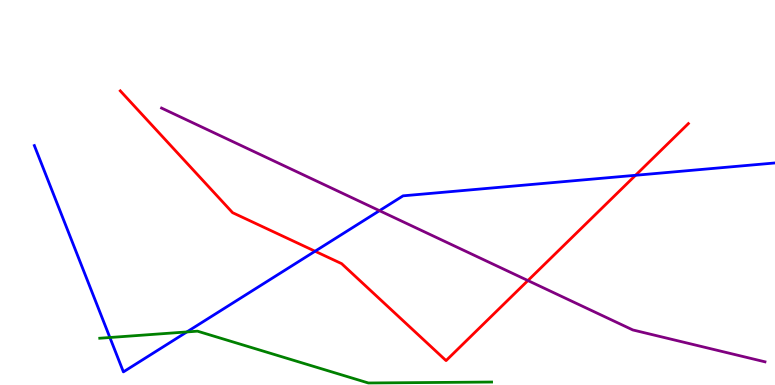[{'lines': ['blue', 'red'], 'intersections': [{'x': 4.07, 'y': 3.47}, {'x': 8.2, 'y': 5.45}]}, {'lines': ['green', 'red'], 'intersections': []}, {'lines': ['purple', 'red'], 'intersections': [{'x': 6.81, 'y': 2.71}]}, {'lines': ['blue', 'green'], 'intersections': [{'x': 1.42, 'y': 1.23}, {'x': 2.41, 'y': 1.38}]}, {'lines': ['blue', 'purple'], 'intersections': [{'x': 4.9, 'y': 4.53}]}, {'lines': ['green', 'purple'], 'intersections': []}]